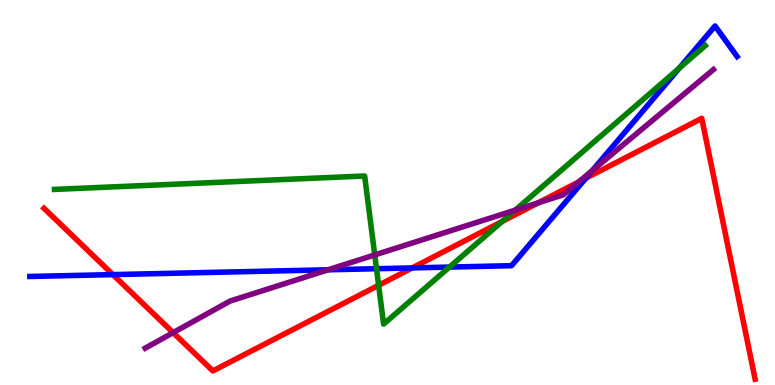[{'lines': ['blue', 'red'], 'intersections': [{'x': 1.46, 'y': 2.87}, {'x': 5.32, 'y': 3.04}, {'x': 7.56, 'y': 5.37}]}, {'lines': ['green', 'red'], 'intersections': [{'x': 4.89, 'y': 2.59}, {'x': 6.48, 'y': 4.25}]}, {'lines': ['purple', 'red'], 'intersections': [{'x': 2.23, 'y': 1.36}, {'x': 6.95, 'y': 4.73}, {'x': 7.47, 'y': 5.27}]}, {'lines': ['blue', 'green'], 'intersections': [{'x': 4.86, 'y': 3.02}, {'x': 5.8, 'y': 3.06}, {'x': 8.76, 'y': 8.23}]}, {'lines': ['blue', 'purple'], 'intersections': [{'x': 4.23, 'y': 2.99}, {'x': 7.64, 'y': 5.57}]}, {'lines': ['green', 'purple'], 'intersections': [{'x': 4.84, 'y': 3.38}, {'x': 6.65, 'y': 4.54}]}]